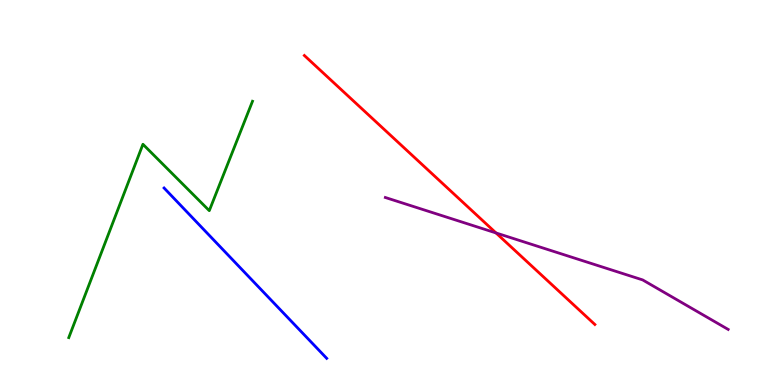[{'lines': ['blue', 'red'], 'intersections': []}, {'lines': ['green', 'red'], 'intersections': []}, {'lines': ['purple', 'red'], 'intersections': [{'x': 6.4, 'y': 3.95}]}, {'lines': ['blue', 'green'], 'intersections': []}, {'lines': ['blue', 'purple'], 'intersections': []}, {'lines': ['green', 'purple'], 'intersections': []}]